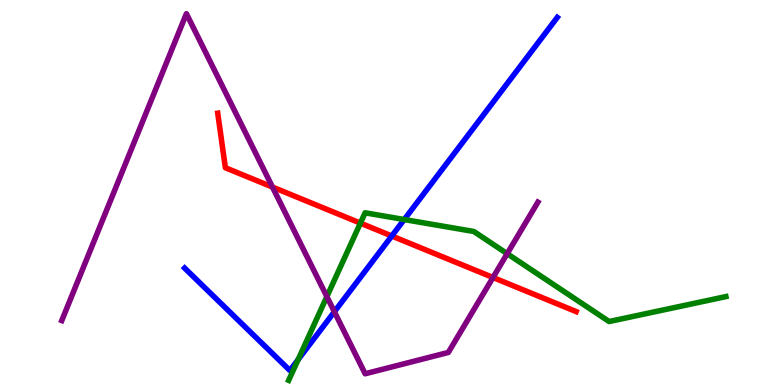[{'lines': ['blue', 'red'], 'intersections': [{'x': 5.05, 'y': 3.87}]}, {'lines': ['green', 'red'], 'intersections': [{'x': 4.65, 'y': 4.2}]}, {'lines': ['purple', 'red'], 'intersections': [{'x': 3.52, 'y': 5.14}, {'x': 6.36, 'y': 2.79}]}, {'lines': ['blue', 'green'], 'intersections': [{'x': 3.85, 'y': 0.658}, {'x': 5.22, 'y': 4.3}]}, {'lines': ['blue', 'purple'], 'intersections': [{'x': 4.31, 'y': 1.9}]}, {'lines': ['green', 'purple'], 'intersections': [{'x': 4.22, 'y': 2.3}, {'x': 6.54, 'y': 3.41}]}]